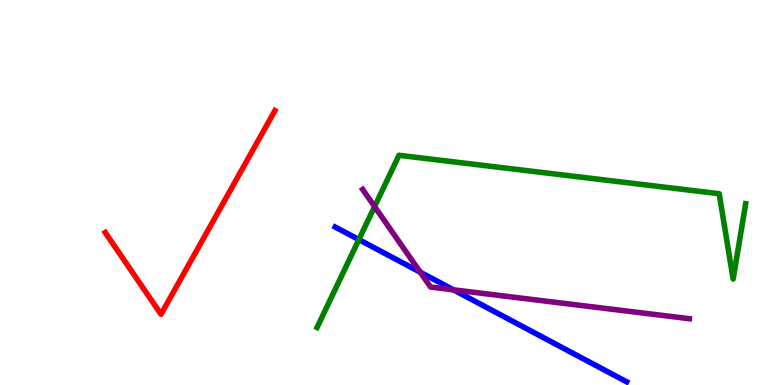[{'lines': ['blue', 'red'], 'intersections': []}, {'lines': ['green', 'red'], 'intersections': []}, {'lines': ['purple', 'red'], 'intersections': []}, {'lines': ['blue', 'green'], 'intersections': [{'x': 4.63, 'y': 3.78}]}, {'lines': ['blue', 'purple'], 'intersections': [{'x': 5.42, 'y': 2.93}, {'x': 5.85, 'y': 2.47}]}, {'lines': ['green', 'purple'], 'intersections': [{'x': 4.83, 'y': 4.63}]}]